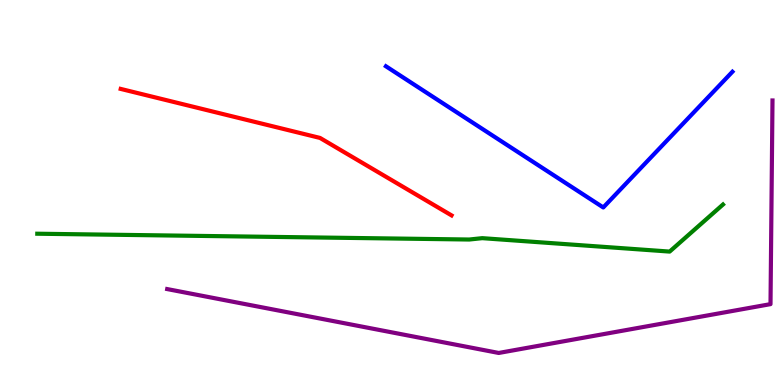[{'lines': ['blue', 'red'], 'intersections': []}, {'lines': ['green', 'red'], 'intersections': []}, {'lines': ['purple', 'red'], 'intersections': []}, {'lines': ['blue', 'green'], 'intersections': []}, {'lines': ['blue', 'purple'], 'intersections': []}, {'lines': ['green', 'purple'], 'intersections': []}]